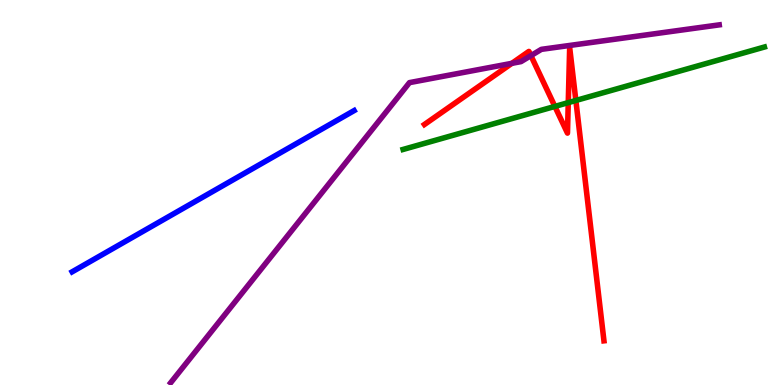[{'lines': ['blue', 'red'], 'intersections': []}, {'lines': ['green', 'red'], 'intersections': [{'x': 7.16, 'y': 7.24}, {'x': 7.33, 'y': 7.33}, {'x': 7.43, 'y': 7.39}]}, {'lines': ['purple', 'red'], 'intersections': [{'x': 6.6, 'y': 8.35}, {'x': 6.85, 'y': 8.55}]}, {'lines': ['blue', 'green'], 'intersections': []}, {'lines': ['blue', 'purple'], 'intersections': []}, {'lines': ['green', 'purple'], 'intersections': []}]